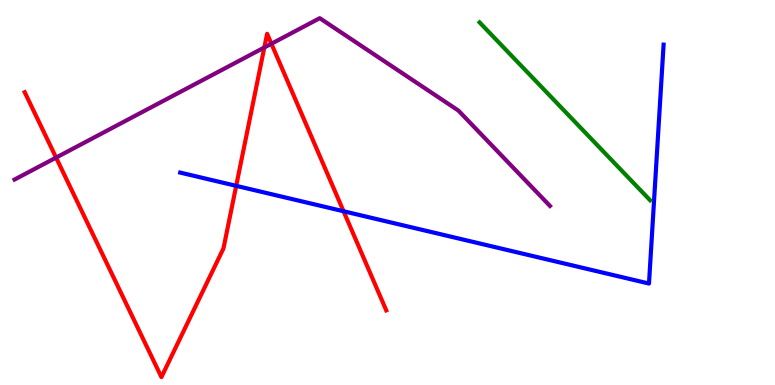[{'lines': ['blue', 'red'], 'intersections': [{'x': 3.05, 'y': 5.17}, {'x': 4.43, 'y': 4.51}]}, {'lines': ['green', 'red'], 'intersections': []}, {'lines': ['purple', 'red'], 'intersections': [{'x': 0.724, 'y': 5.91}, {'x': 3.41, 'y': 8.77}, {'x': 3.5, 'y': 8.86}]}, {'lines': ['blue', 'green'], 'intersections': []}, {'lines': ['blue', 'purple'], 'intersections': []}, {'lines': ['green', 'purple'], 'intersections': []}]